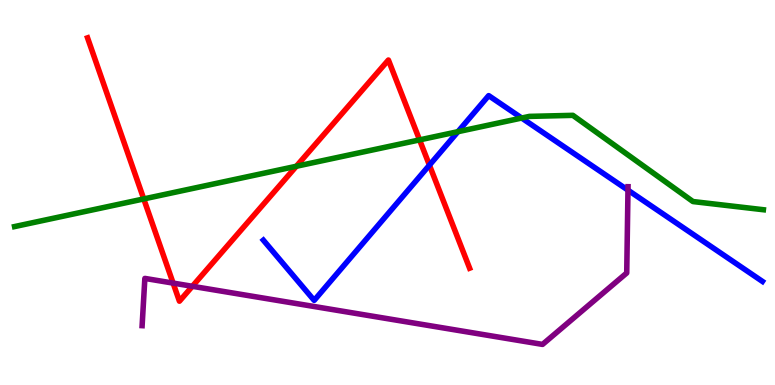[{'lines': ['blue', 'red'], 'intersections': [{'x': 5.54, 'y': 5.71}]}, {'lines': ['green', 'red'], 'intersections': [{'x': 1.85, 'y': 4.83}, {'x': 3.82, 'y': 5.68}, {'x': 5.41, 'y': 6.37}]}, {'lines': ['purple', 'red'], 'intersections': [{'x': 2.23, 'y': 2.65}, {'x': 2.48, 'y': 2.56}]}, {'lines': ['blue', 'green'], 'intersections': [{'x': 5.91, 'y': 6.58}, {'x': 6.73, 'y': 6.93}]}, {'lines': ['blue', 'purple'], 'intersections': [{'x': 8.1, 'y': 5.06}]}, {'lines': ['green', 'purple'], 'intersections': []}]